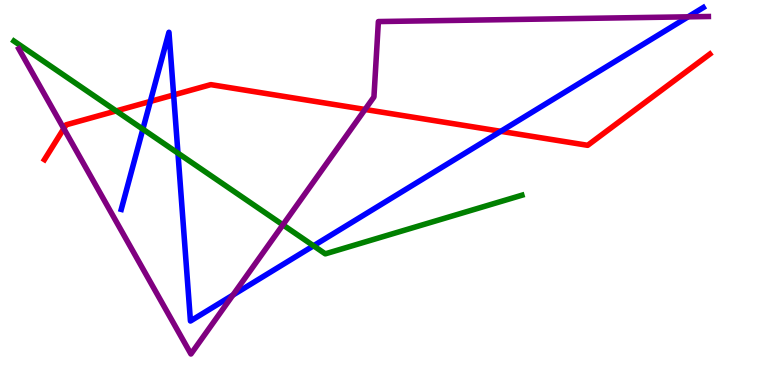[{'lines': ['blue', 'red'], 'intersections': [{'x': 1.94, 'y': 7.37}, {'x': 2.24, 'y': 7.53}, {'x': 6.46, 'y': 6.59}]}, {'lines': ['green', 'red'], 'intersections': [{'x': 1.5, 'y': 7.12}]}, {'lines': ['purple', 'red'], 'intersections': [{'x': 0.823, 'y': 6.66}, {'x': 4.71, 'y': 7.16}]}, {'lines': ['blue', 'green'], 'intersections': [{'x': 1.84, 'y': 6.65}, {'x': 2.3, 'y': 6.02}, {'x': 4.05, 'y': 3.62}]}, {'lines': ['blue', 'purple'], 'intersections': [{'x': 3.01, 'y': 2.34}, {'x': 8.88, 'y': 9.56}]}, {'lines': ['green', 'purple'], 'intersections': [{'x': 3.65, 'y': 4.16}]}]